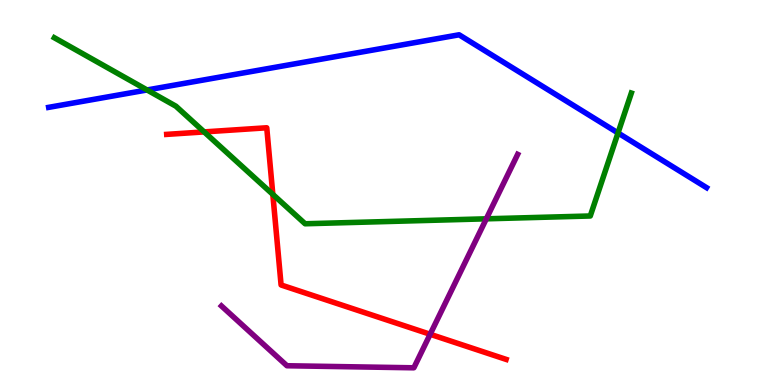[{'lines': ['blue', 'red'], 'intersections': []}, {'lines': ['green', 'red'], 'intersections': [{'x': 2.63, 'y': 6.57}, {'x': 3.52, 'y': 4.95}]}, {'lines': ['purple', 'red'], 'intersections': [{'x': 5.55, 'y': 1.32}]}, {'lines': ['blue', 'green'], 'intersections': [{'x': 1.9, 'y': 7.66}, {'x': 7.97, 'y': 6.55}]}, {'lines': ['blue', 'purple'], 'intersections': []}, {'lines': ['green', 'purple'], 'intersections': [{'x': 6.27, 'y': 4.32}]}]